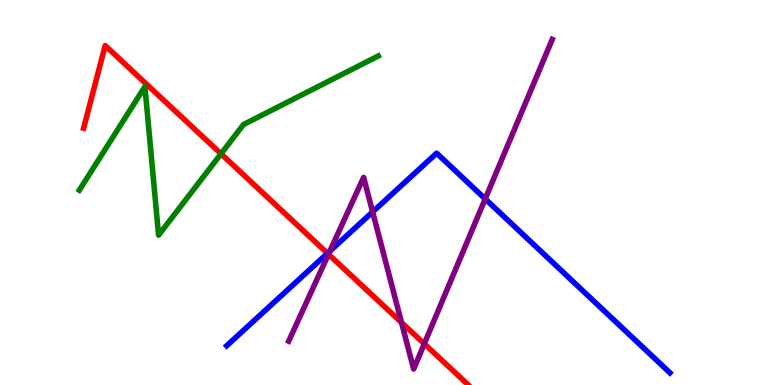[{'lines': ['blue', 'red'], 'intersections': [{'x': 4.23, 'y': 3.42}]}, {'lines': ['green', 'red'], 'intersections': [{'x': 2.85, 'y': 6.0}]}, {'lines': ['purple', 'red'], 'intersections': [{'x': 4.24, 'y': 3.4}, {'x': 5.18, 'y': 1.62}, {'x': 5.47, 'y': 1.07}]}, {'lines': ['blue', 'green'], 'intersections': []}, {'lines': ['blue', 'purple'], 'intersections': [{'x': 4.26, 'y': 3.48}, {'x': 4.81, 'y': 4.5}, {'x': 6.26, 'y': 4.83}]}, {'lines': ['green', 'purple'], 'intersections': []}]